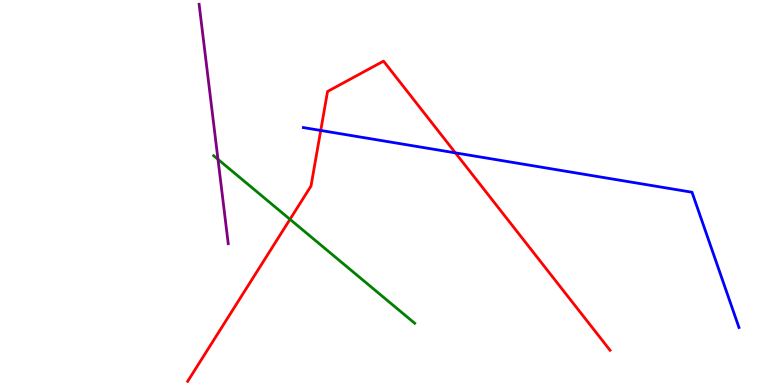[{'lines': ['blue', 'red'], 'intersections': [{'x': 4.14, 'y': 6.61}, {'x': 5.88, 'y': 6.03}]}, {'lines': ['green', 'red'], 'intersections': [{'x': 3.74, 'y': 4.3}]}, {'lines': ['purple', 'red'], 'intersections': []}, {'lines': ['blue', 'green'], 'intersections': []}, {'lines': ['blue', 'purple'], 'intersections': []}, {'lines': ['green', 'purple'], 'intersections': [{'x': 2.81, 'y': 5.86}]}]